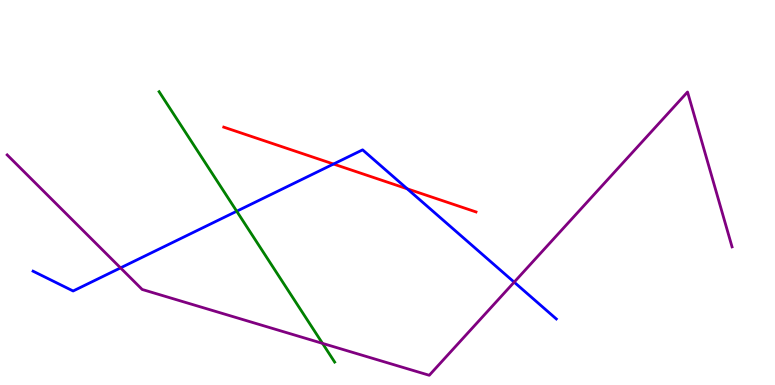[{'lines': ['blue', 'red'], 'intersections': [{'x': 4.3, 'y': 5.74}, {'x': 5.25, 'y': 5.1}]}, {'lines': ['green', 'red'], 'intersections': []}, {'lines': ['purple', 'red'], 'intersections': []}, {'lines': ['blue', 'green'], 'intersections': [{'x': 3.05, 'y': 4.51}]}, {'lines': ['blue', 'purple'], 'intersections': [{'x': 1.56, 'y': 3.04}, {'x': 6.63, 'y': 2.67}]}, {'lines': ['green', 'purple'], 'intersections': [{'x': 4.16, 'y': 1.08}]}]